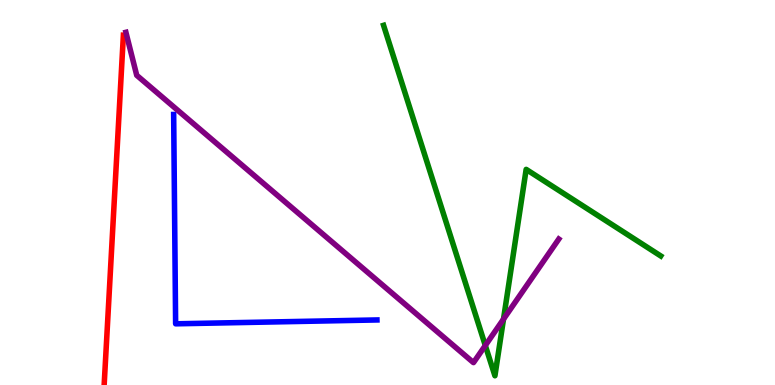[{'lines': ['blue', 'red'], 'intersections': []}, {'lines': ['green', 'red'], 'intersections': []}, {'lines': ['purple', 'red'], 'intersections': []}, {'lines': ['blue', 'green'], 'intersections': []}, {'lines': ['blue', 'purple'], 'intersections': []}, {'lines': ['green', 'purple'], 'intersections': [{'x': 6.26, 'y': 1.03}, {'x': 6.5, 'y': 1.71}]}]